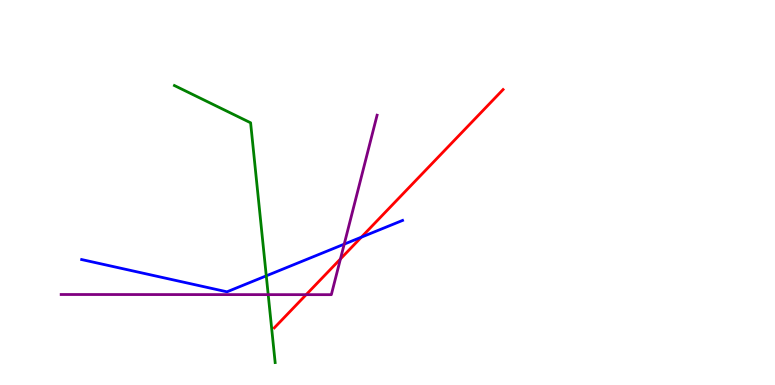[{'lines': ['blue', 'red'], 'intersections': [{'x': 4.66, 'y': 3.84}]}, {'lines': ['green', 'red'], 'intersections': []}, {'lines': ['purple', 'red'], 'intersections': [{'x': 3.95, 'y': 2.35}, {'x': 4.39, 'y': 3.27}]}, {'lines': ['blue', 'green'], 'intersections': [{'x': 3.44, 'y': 2.84}]}, {'lines': ['blue', 'purple'], 'intersections': [{'x': 4.44, 'y': 3.66}]}, {'lines': ['green', 'purple'], 'intersections': [{'x': 3.46, 'y': 2.35}]}]